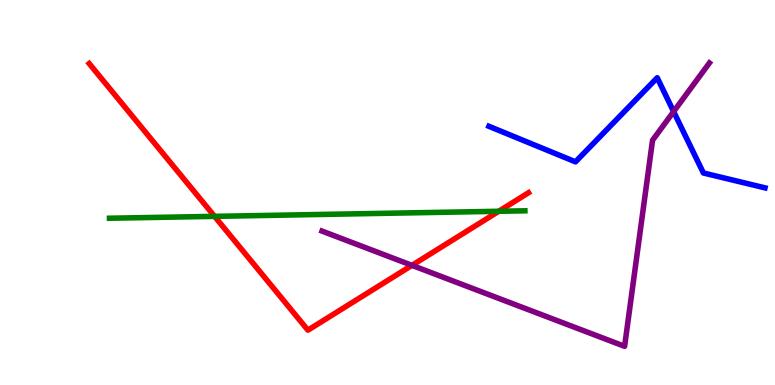[{'lines': ['blue', 'red'], 'intersections': []}, {'lines': ['green', 'red'], 'intersections': [{'x': 2.77, 'y': 4.38}, {'x': 6.44, 'y': 4.51}]}, {'lines': ['purple', 'red'], 'intersections': [{'x': 5.32, 'y': 3.11}]}, {'lines': ['blue', 'green'], 'intersections': []}, {'lines': ['blue', 'purple'], 'intersections': [{'x': 8.69, 'y': 7.1}]}, {'lines': ['green', 'purple'], 'intersections': []}]